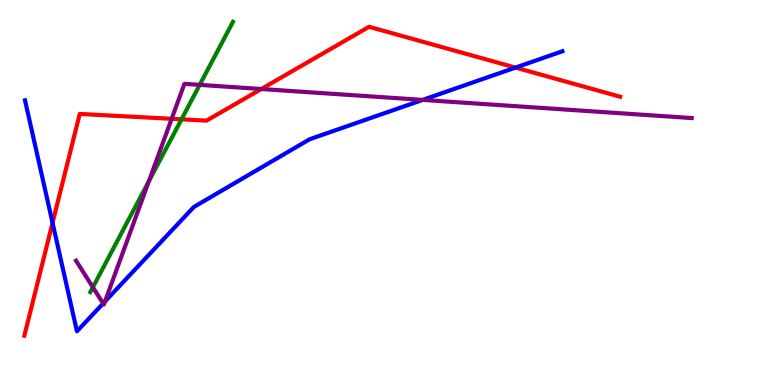[{'lines': ['blue', 'red'], 'intersections': [{'x': 0.678, 'y': 4.21}, {'x': 6.65, 'y': 8.24}]}, {'lines': ['green', 'red'], 'intersections': [{'x': 2.34, 'y': 6.9}]}, {'lines': ['purple', 'red'], 'intersections': [{'x': 2.21, 'y': 6.91}, {'x': 3.37, 'y': 7.69}]}, {'lines': ['blue', 'green'], 'intersections': []}, {'lines': ['blue', 'purple'], 'intersections': [{'x': 1.33, 'y': 2.12}, {'x': 1.35, 'y': 2.17}, {'x': 5.45, 'y': 7.41}]}, {'lines': ['green', 'purple'], 'intersections': [{'x': 1.2, 'y': 2.54}, {'x': 1.92, 'y': 5.3}, {'x': 2.58, 'y': 7.8}]}]